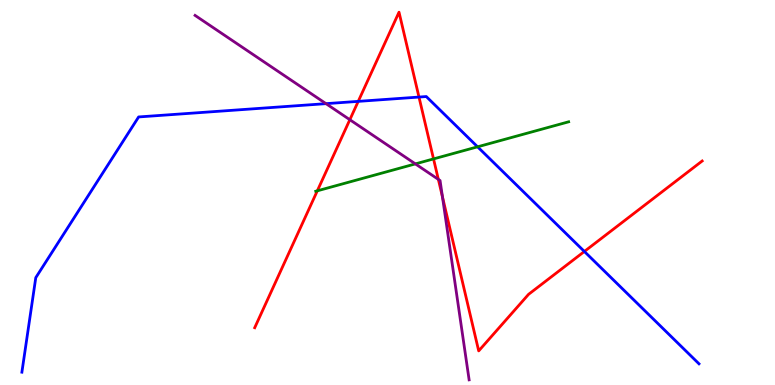[{'lines': ['blue', 'red'], 'intersections': [{'x': 4.62, 'y': 7.37}, {'x': 5.41, 'y': 7.48}, {'x': 7.54, 'y': 3.47}]}, {'lines': ['green', 'red'], 'intersections': [{'x': 4.09, 'y': 5.04}, {'x': 5.59, 'y': 5.87}]}, {'lines': ['purple', 'red'], 'intersections': [{'x': 4.51, 'y': 6.89}, {'x': 5.66, 'y': 5.34}, {'x': 5.71, 'y': 4.89}]}, {'lines': ['blue', 'green'], 'intersections': [{'x': 6.16, 'y': 6.19}]}, {'lines': ['blue', 'purple'], 'intersections': [{'x': 4.21, 'y': 7.31}]}, {'lines': ['green', 'purple'], 'intersections': [{'x': 5.36, 'y': 5.74}]}]